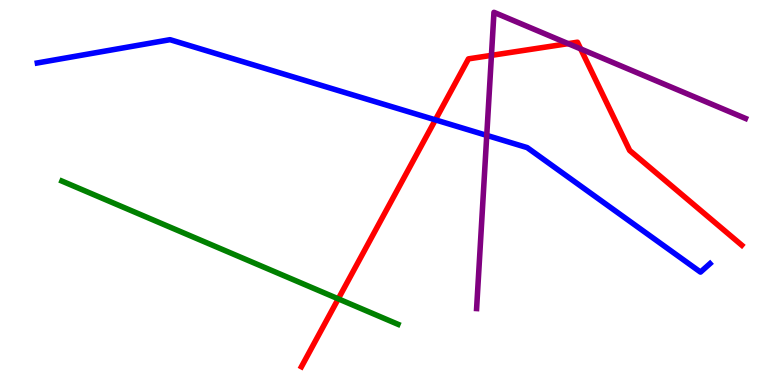[{'lines': ['blue', 'red'], 'intersections': [{'x': 5.62, 'y': 6.89}]}, {'lines': ['green', 'red'], 'intersections': [{'x': 4.36, 'y': 2.24}]}, {'lines': ['purple', 'red'], 'intersections': [{'x': 6.34, 'y': 8.56}, {'x': 7.33, 'y': 8.87}, {'x': 7.49, 'y': 8.73}]}, {'lines': ['blue', 'green'], 'intersections': []}, {'lines': ['blue', 'purple'], 'intersections': [{'x': 6.28, 'y': 6.48}]}, {'lines': ['green', 'purple'], 'intersections': []}]